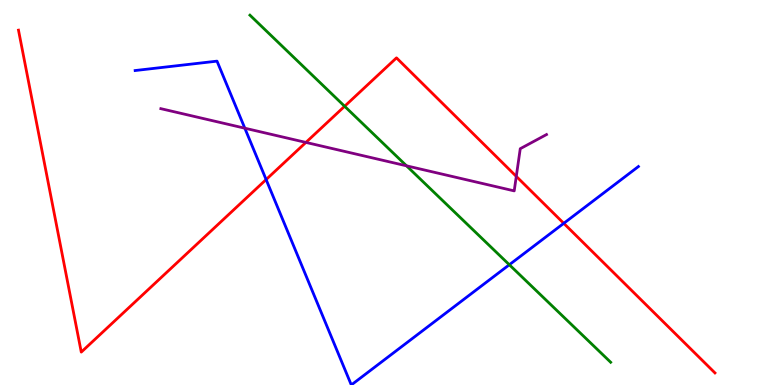[{'lines': ['blue', 'red'], 'intersections': [{'x': 3.43, 'y': 5.34}, {'x': 7.27, 'y': 4.2}]}, {'lines': ['green', 'red'], 'intersections': [{'x': 4.45, 'y': 7.24}]}, {'lines': ['purple', 'red'], 'intersections': [{'x': 3.95, 'y': 6.3}, {'x': 6.66, 'y': 5.42}]}, {'lines': ['blue', 'green'], 'intersections': [{'x': 6.57, 'y': 3.12}]}, {'lines': ['blue', 'purple'], 'intersections': [{'x': 3.16, 'y': 6.67}]}, {'lines': ['green', 'purple'], 'intersections': [{'x': 5.25, 'y': 5.69}]}]